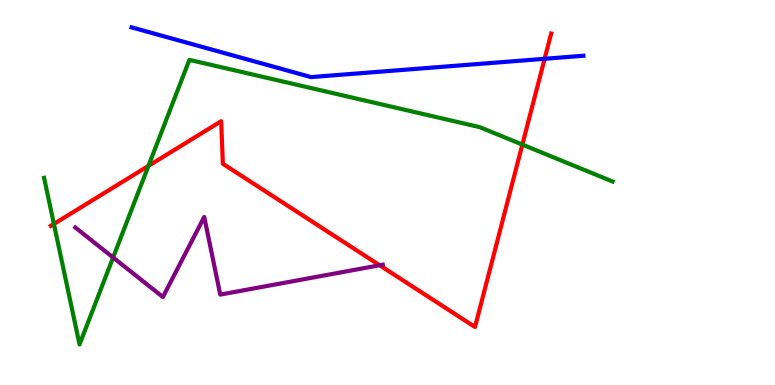[{'lines': ['blue', 'red'], 'intersections': [{'x': 7.03, 'y': 8.47}]}, {'lines': ['green', 'red'], 'intersections': [{'x': 0.695, 'y': 4.18}, {'x': 1.92, 'y': 5.69}, {'x': 6.74, 'y': 6.24}]}, {'lines': ['purple', 'red'], 'intersections': [{'x': 4.9, 'y': 3.11}]}, {'lines': ['blue', 'green'], 'intersections': []}, {'lines': ['blue', 'purple'], 'intersections': []}, {'lines': ['green', 'purple'], 'intersections': [{'x': 1.46, 'y': 3.31}]}]